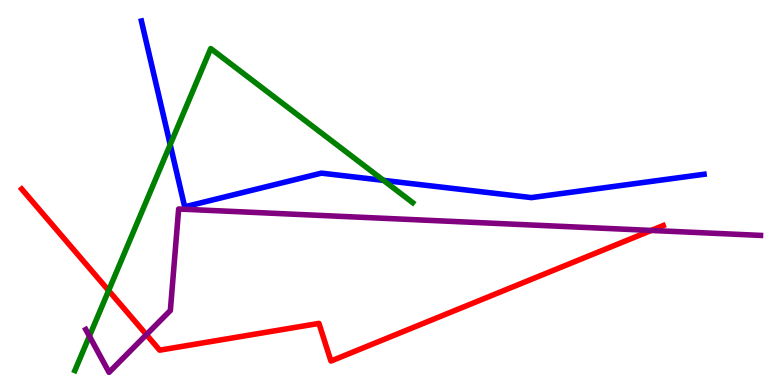[{'lines': ['blue', 'red'], 'intersections': []}, {'lines': ['green', 'red'], 'intersections': [{'x': 1.4, 'y': 2.45}]}, {'lines': ['purple', 'red'], 'intersections': [{'x': 1.89, 'y': 1.31}, {'x': 8.4, 'y': 4.01}]}, {'lines': ['blue', 'green'], 'intersections': [{'x': 2.2, 'y': 6.24}, {'x': 4.95, 'y': 5.32}]}, {'lines': ['blue', 'purple'], 'intersections': []}, {'lines': ['green', 'purple'], 'intersections': [{'x': 1.15, 'y': 1.27}]}]